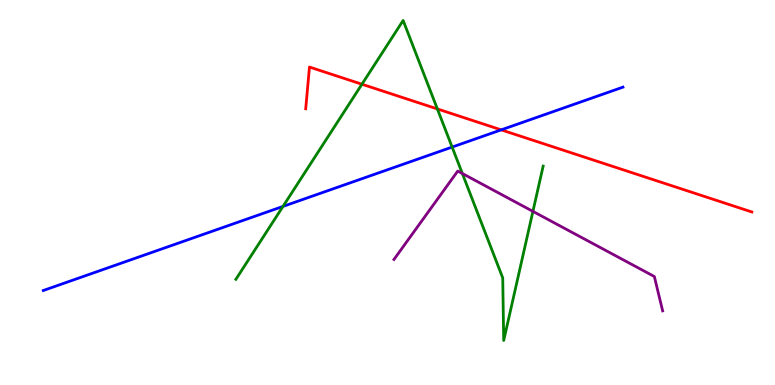[{'lines': ['blue', 'red'], 'intersections': [{'x': 6.47, 'y': 6.63}]}, {'lines': ['green', 'red'], 'intersections': [{'x': 4.67, 'y': 7.81}, {'x': 5.64, 'y': 7.17}]}, {'lines': ['purple', 'red'], 'intersections': []}, {'lines': ['blue', 'green'], 'intersections': [{'x': 3.65, 'y': 4.64}, {'x': 5.83, 'y': 6.18}]}, {'lines': ['blue', 'purple'], 'intersections': []}, {'lines': ['green', 'purple'], 'intersections': [{'x': 5.97, 'y': 5.49}, {'x': 6.88, 'y': 4.51}]}]